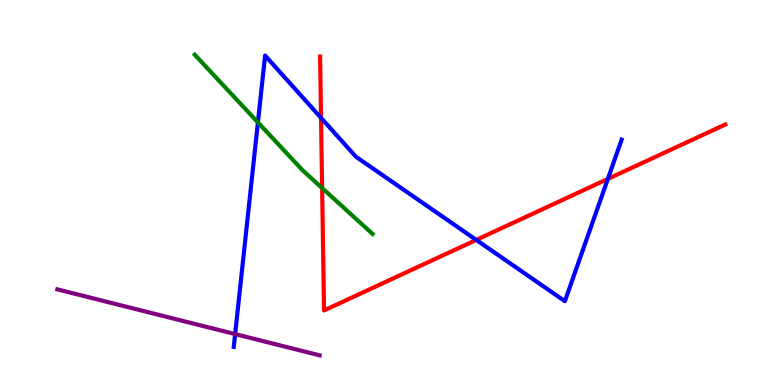[{'lines': ['blue', 'red'], 'intersections': [{'x': 4.14, 'y': 6.94}, {'x': 6.15, 'y': 3.77}, {'x': 7.84, 'y': 5.35}]}, {'lines': ['green', 'red'], 'intersections': [{'x': 4.16, 'y': 5.12}]}, {'lines': ['purple', 'red'], 'intersections': []}, {'lines': ['blue', 'green'], 'intersections': [{'x': 3.33, 'y': 6.82}]}, {'lines': ['blue', 'purple'], 'intersections': [{'x': 3.03, 'y': 1.32}]}, {'lines': ['green', 'purple'], 'intersections': []}]